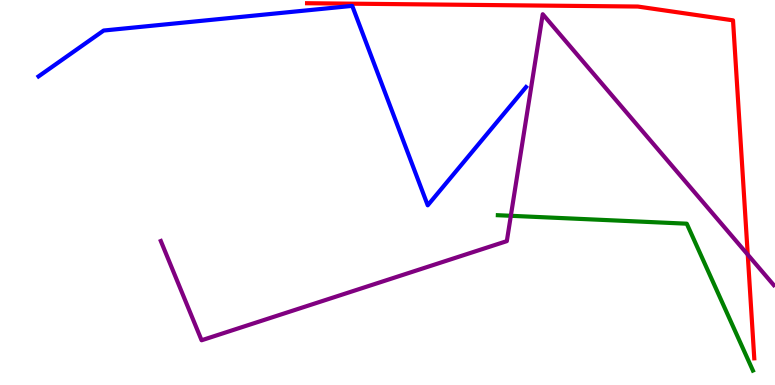[{'lines': ['blue', 'red'], 'intersections': []}, {'lines': ['green', 'red'], 'intersections': []}, {'lines': ['purple', 'red'], 'intersections': [{'x': 9.65, 'y': 3.39}]}, {'lines': ['blue', 'green'], 'intersections': []}, {'lines': ['blue', 'purple'], 'intersections': []}, {'lines': ['green', 'purple'], 'intersections': [{'x': 6.59, 'y': 4.39}]}]